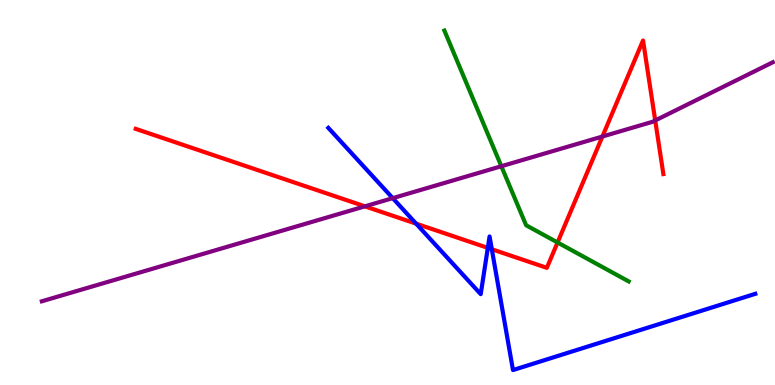[{'lines': ['blue', 'red'], 'intersections': [{'x': 5.37, 'y': 4.19}, {'x': 6.29, 'y': 3.56}, {'x': 6.35, 'y': 3.53}]}, {'lines': ['green', 'red'], 'intersections': [{'x': 7.19, 'y': 3.7}]}, {'lines': ['purple', 'red'], 'intersections': [{'x': 4.71, 'y': 4.64}, {'x': 7.77, 'y': 6.45}, {'x': 8.45, 'y': 6.87}]}, {'lines': ['blue', 'green'], 'intersections': []}, {'lines': ['blue', 'purple'], 'intersections': [{'x': 5.07, 'y': 4.85}]}, {'lines': ['green', 'purple'], 'intersections': [{'x': 6.47, 'y': 5.68}]}]